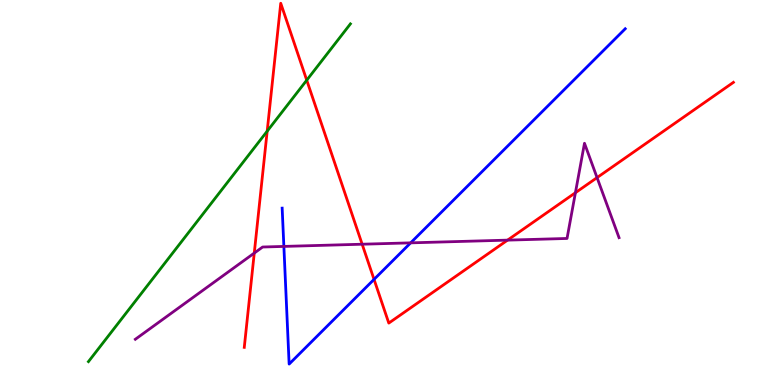[{'lines': ['blue', 'red'], 'intersections': [{'x': 4.83, 'y': 2.74}]}, {'lines': ['green', 'red'], 'intersections': [{'x': 3.45, 'y': 6.59}, {'x': 3.96, 'y': 7.92}]}, {'lines': ['purple', 'red'], 'intersections': [{'x': 3.28, 'y': 3.43}, {'x': 4.67, 'y': 3.66}, {'x': 6.55, 'y': 3.76}, {'x': 7.42, 'y': 4.99}, {'x': 7.7, 'y': 5.39}]}, {'lines': ['blue', 'green'], 'intersections': []}, {'lines': ['blue', 'purple'], 'intersections': [{'x': 3.66, 'y': 3.6}, {'x': 5.3, 'y': 3.69}]}, {'lines': ['green', 'purple'], 'intersections': []}]